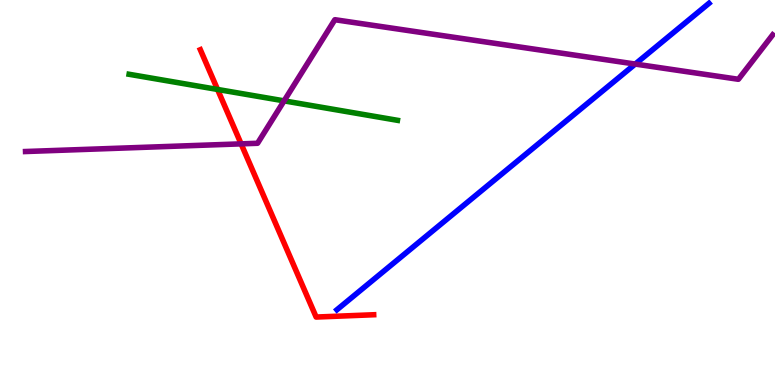[{'lines': ['blue', 'red'], 'intersections': []}, {'lines': ['green', 'red'], 'intersections': [{'x': 2.81, 'y': 7.68}]}, {'lines': ['purple', 'red'], 'intersections': [{'x': 3.11, 'y': 6.26}]}, {'lines': ['blue', 'green'], 'intersections': []}, {'lines': ['blue', 'purple'], 'intersections': [{'x': 8.2, 'y': 8.34}]}, {'lines': ['green', 'purple'], 'intersections': [{'x': 3.67, 'y': 7.38}]}]